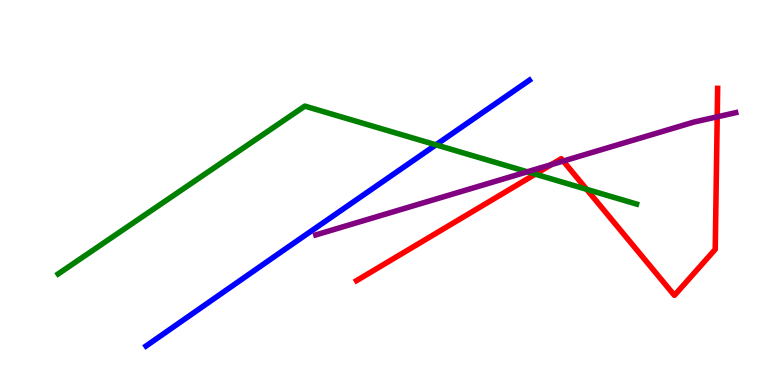[{'lines': ['blue', 'red'], 'intersections': []}, {'lines': ['green', 'red'], 'intersections': [{'x': 6.91, 'y': 5.48}, {'x': 7.57, 'y': 5.08}]}, {'lines': ['purple', 'red'], 'intersections': [{'x': 7.11, 'y': 5.72}, {'x': 7.27, 'y': 5.82}, {'x': 9.25, 'y': 6.97}]}, {'lines': ['blue', 'green'], 'intersections': [{'x': 5.63, 'y': 6.24}]}, {'lines': ['blue', 'purple'], 'intersections': []}, {'lines': ['green', 'purple'], 'intersections': [{'x': 6.8, 'y': 5.54}]}]